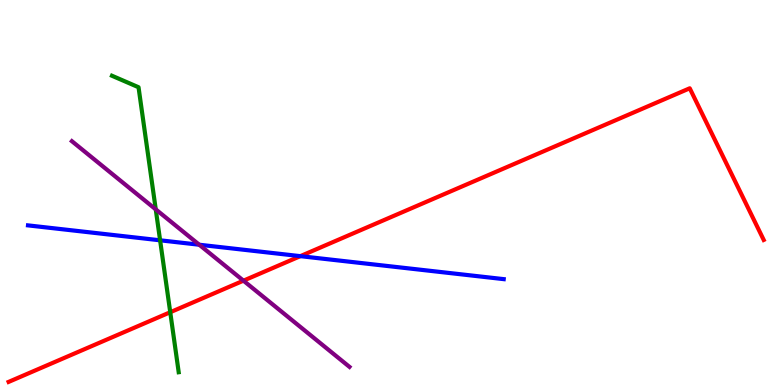[{'lines': ['blue', 'red'], 'intersections': [{'x': 3.88, 'y': 3.35}]}, {'lines': ['green', 'red'], 'intersections': [{'x': 2.2, 'y': 1.89}]}, {'lines': ['purple', 'red'], 'intersections': [{'x': 3.14, 'y': 2.71}]}, {'lines': ['blue', 'green'], 'intersections': [{'x': 2.07, 'y': 3.76}]}, {'lines': ['blue', 'purple'], 'intersections': [{'x': 2.57, 'y': 3.64}]}, {'lines': ['green', 'purple'], 'intersections': [{'x': 2.01, 'y': 4.56}]}]